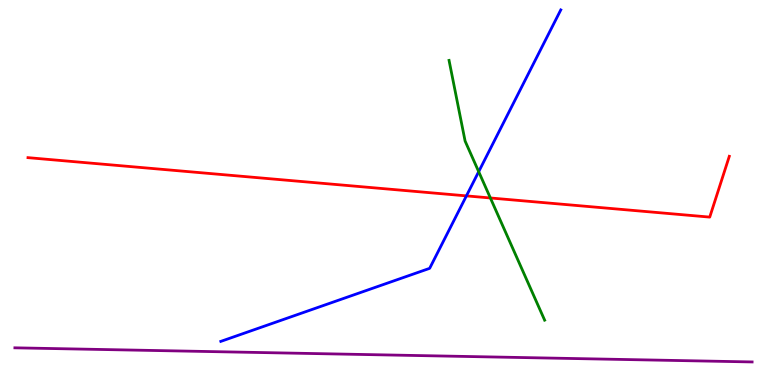[{'lines': ['blue', 'red'], 'intersections': [{'x': 6.02, 'y': 4.91}]}, {'lines': ['green', 'red'], 'intersections': [{'x': 6.33, 'y': 4.86}]}, {'lines': ['purple', 'red'], 'intersections': []}, {'lines': ['blue', 'green'], 'intersections': [{'x': 6.18, 'y': 5.54}]}, {'lines': ['blue', 'purple'], 'intersections': []}, {'lines': ['green', 'purple'], 'intersections': []}]